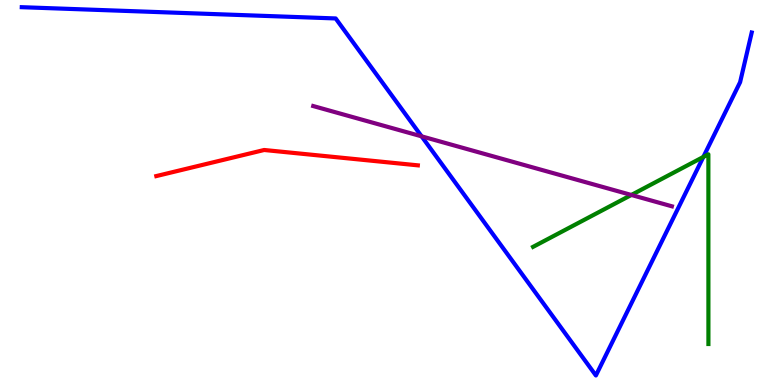[{'lines': ['blue', 'red'], 'intersections': []}, {'lines': ['green', 'red'], 'intersections': []}, {'lines': ['purple', 'red'], 'intersections': []}, {'lines': ['blue', 'green'], 'intersections': [{'x': 9.08, 'y': 5.92}]}, {'lines': ['blue', 'purple'], 'intersections': [{'x': 5.44, 'y': 6.46}]}, {'lines': ['green', 'purple'], 'intersections': [{'x': 8.15, 'y': 4.94}]}]